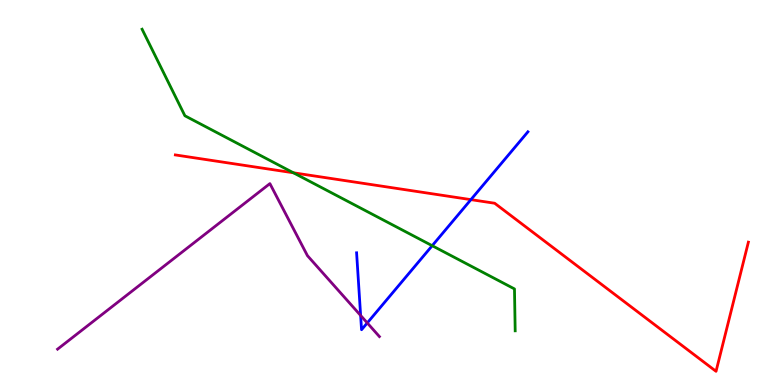[{'lines': ['blue', 'red'], 'intersections': [{'x': 6.08, 'y': 4.81}]}, {'lines': ['green', 'red'], 'intersections': [{'x': 3.79, 'y': 5.51}]}, {'lines': ['purple', 'red'], 'intersections': []}, {'lines': ['blue', 'green'], 'intersections': [{'x': 5.58, 'y': 3.62}]}, {'lines': ['blue', 'purple'], 'intersections': [{'x': 4.65, 'y': 1.81}, {'x': 4.74, 'y': 1.61}]}, {'lines': ['green', 'purple'], 'intersections': []}]